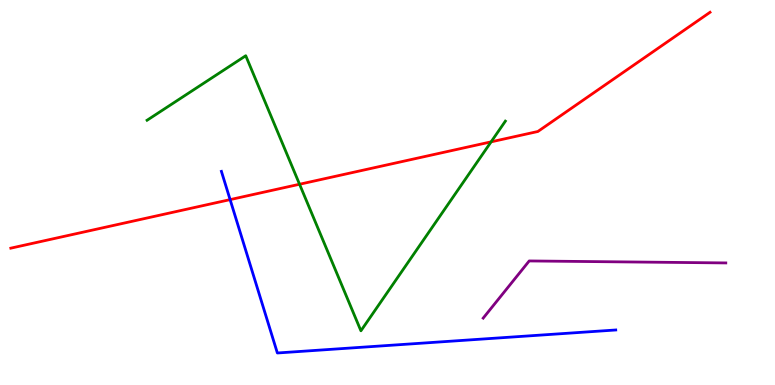[{'lines': ['blue', 'red'], 'intersections': [{'x': 2.97, 'y': 4.82}]}, {'lines': ['green', 'red'], 'intersections': [{'x': 3.87, 'y': 5.21}, {'x': 6.34, 'y': 6.32}]}, {'lines': ['purple', 'red'], 'intersections': []}, {'lines': ['blue', 'green'], 'intersections': []}, {'lines': ['blue', 'purple'], 'intersections': []}, {'lines': ['green', 'purple'], 'intersections': []}]